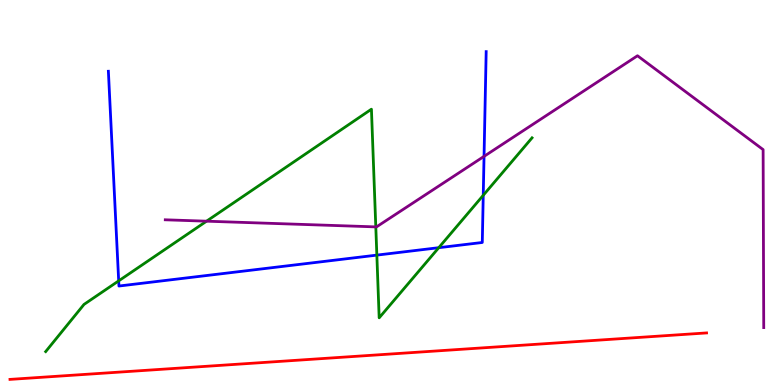[{'lines': ['blue', 'red'], 'intersections': []}, {'lines': ['green', 'red'], 'intersections': []}, {'lines': ['purple', 'red'], 'intersections': []}, {'lines': ['blue', 'green'], 'intersections': [{'x': 1.53, 'y': 2.7}, {'x': 4.86, 'y': 3.37}, {'x': 5.66, 'y': 3.57}, {'x': 6.24, 'y': 4.93}]}, {'lines': ['blue', 'purple'], 'intersections': [{'x': 6.25, 'y': 5.94}]}, {'lines': ['green', 'purple'], 'intersections': [{'x': 2.67, 'y': 4.25}, {'x': 4.85, 'y': 4.11}]}]